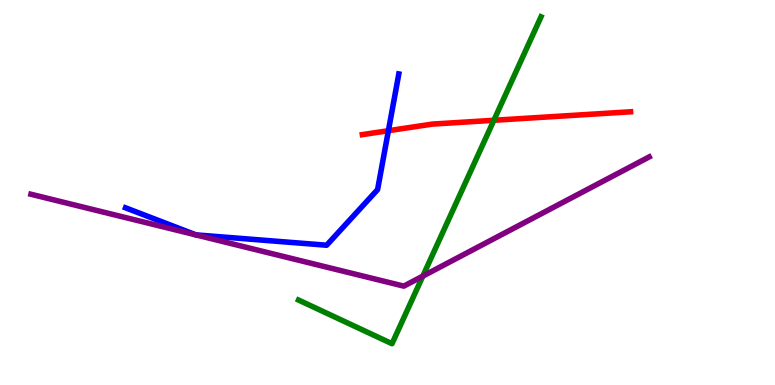[{'lines': ['blue', 'red'], 'intersections': [{'x': 5.01, 'y': 6.61}]}, {'lines': ['green', 'red'], 'intersections': [{'x': 6.37, 'y': 6.88}]}, {'lines': ['purple', 'red'], 'intersections': []}, {'lines': ['blue', 'green'], 'intersections': []}, {'lines': ['blue', 'purple'], 'intersections': []}, {'lines': ['green', 'purple'], 'intersections': [{'x': 5.46, 'y': 2.83}]}]